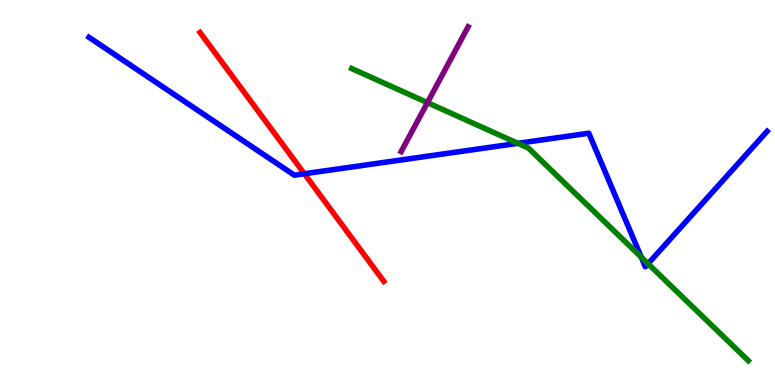[{'lines': ['blue', 'red'], 'intersections': [{'x': 3.93, 'y': 5.49}]}, {'lines': ['green', 'red'], 'intersections': []}, {'lines': ['purple', 'red'], 'intersections': []}, {'lines': ['blue', 'green'], 'intersections': [{'x': 6.68, 'y': 6.28}, {'x': 8.27, 'y': 3.32}, {'x': 8.36, 'y': 3.15}]}, {'lines': ['blue', 'purple'], 'intersections': []}, {'lines': ['green', 'purple'], 'intersections': [{'x': 5.52, 'y': 7.33}]}]